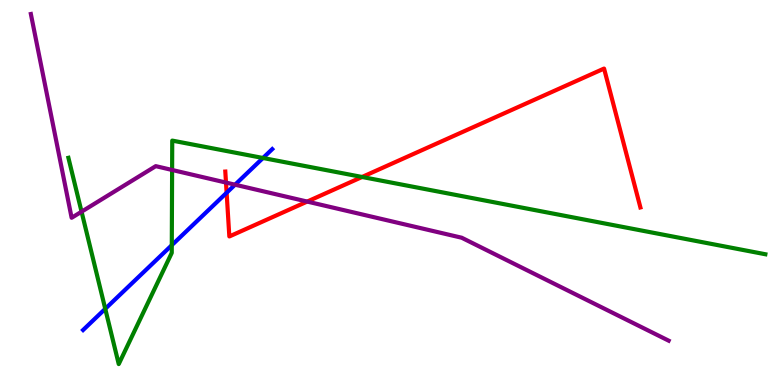[{'lines': ['blue', 'red'], 'intersections': [{'x': 2.92, 'y': 4.99}]}, {'lines': ['green', 'red'], 'intersections': [{'x': 4.67, 'y': 5.4}]}, {'lines': ['purple', 'red'], 'intersections': [{'x': 2.92, 'y': 5.26}, {'x': 3.96, 'y': 4.76}]}, {'lines': ['blue', 'green'], 'intersections': [{'x': 1.36, 'y': 1.98}, {'x': 2.22, 'y': 3.63}, {'x': 3.39, 'y': 5.9}]}, {'lines': ['blue', 'purple'], 'intersections': [{'x': 3.03, 'y': 5.2}]}, {'lines': ['green', 'purple'], 'intersections': [{'x': 1.05, 'y': 4.5}, {'x': 2.22, 'y': 5.59}]}]